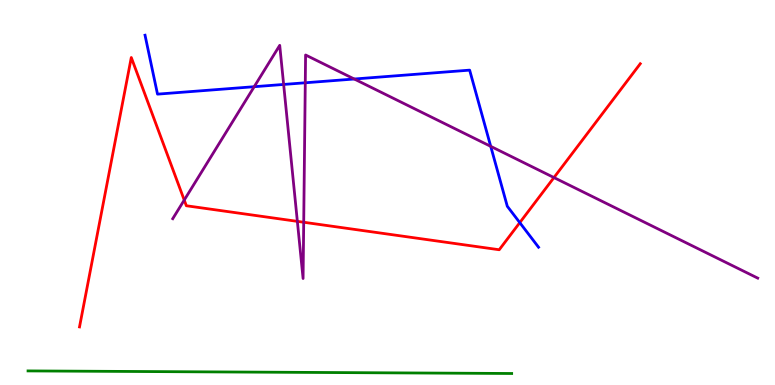[{'lines': ['blue', 'red'], 'intersections': [{'x': 6.71, 'y': 4.22}]}, {'lines': ['green', 'red'], 'intersections': []}, {'lines': ['purple', 'red'], 'intersections': [{'x': 2.38, 'y': 4.8}, {'x': 3.84, 'y': 4.25}, {'x': 3.92, 'y': 4.23}, {'x': 7.15, 'y': 5.39}]}, {'lines': ['blue', 'green'], 'intersections': []}, {'lines': ['blue', 'purple'], 'intersections': [{'x': 3.28, 'y': 7.75}, {'x': 3.66, 'y': 7.81}, {'x': 3.94, 'y': 7.85}, {'x': 4.57, 'y': 7.95}, {'x': 6.33, 'y': 6.2}]}, {'lines': ['green', 'purple'], 'intersections': []}]